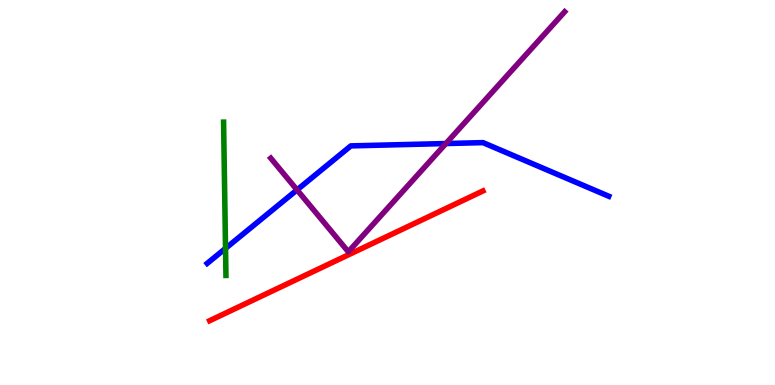[{'lines': ['blue', 'red'], 'intersections': []}, {'lines': ['green', 'red'], 'intersections': []}, {'lines': ['purple', 'red'], 'intersections': []}, {'lines': ['blue', 'green'], 'intersections': [{'x': 2.91, 'y': 3.55}]}, {'lines': ['blue', 'purple'], 'intersections': [{'x': 3.83, 'y': 5.07}, {'x': 5.75, 'y': 6.27}]}, {'lines': ['green', 'purple'], 'intersections': []}]